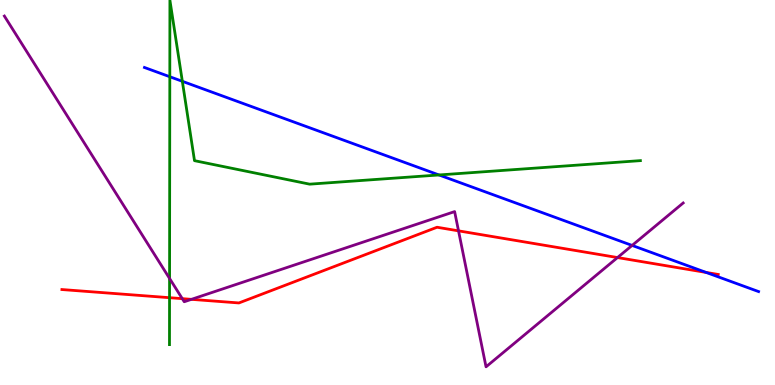[{'lines': ['blue', 'red'], 'intersections': [{'x': 9.11, 'y': 2.92}]}, {'lines': ['green', 'red'], 'intersections': [{'x': 2.19, 'y': 2.27}]}, {'lines': ['purple', 'red'], 'intersections': [{'x': 2.35, 'y': 2.24}, {'x': 2.47, 'y': 2.22}, {'x': 5.92, 'y': 4.0}, {'x': 7.97, 'y': 3.31}]}, {'lines': ['blue', 'green'], 'intersections': [{'x': 2.19, 'y': 8.01}, {'x': 2.35, 'y': 7.89}, {'x': 5.66, 'y': 5.46}]}, {'lines': ['blue', 'purple'], 'intersections': [{'x': 8.16, 'y': 3.63}]}, {'lines': ['green', 'purple'], 'intersections': [{'x': 2.19, 'y': 2.77}]}]